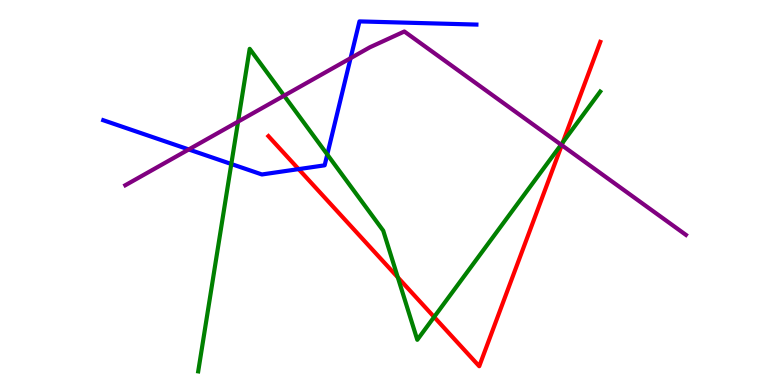[{'lines': ['blue', 'red'], 'intersections': [{'x': 3.85, 'y': 5.61}]}, {'lines': ['green', 'red'], 'intersections': [{'x': 5.13, 'y': 2.8}, {'x': 5.6, 'y': 1.77}, {'x': 7.26, 'y': 6.3}]}, {'lines': ['purple', 'red'], 'intersections': [{'x': 7.25, 'y': 6.23}]}, {'lines': ['blue', 'green'], 'intersections': [{'x': 2.98, 'y': 5.74}, {'x': 4.22, 'y': 5.99}]}, {'lines': ['blue', 'purple'], 'intersections': [{'x': 2.44, 'y': 6.12}, {'x': 4.52, 'y': 8.49}]}, {'lines': ['green', 'purple'], 'intersections': [{'x': 3.07, 'y': 6.84}, {'x': 3.67, 'y': 7.51}, {'x': 7.24, 'y': 6.24}]}]